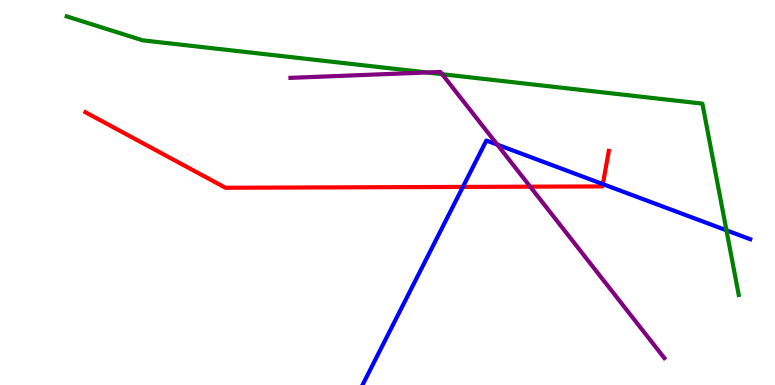[{'lines': ['blue', 'red'], 'intersections': [{'x': 5.97, 'y': 5.15}, {'x': 7.78, 'y': 5.22}]}, {'lines': ['green', 'red'], 'intersections': []}, {'lines': ['purple', 'red'], 'intersections': [{'x': 6.84, 'y': 5.15}]}, {'lines': ['blue', 'green'], 'intersections': [{'x': 9.37, 'y': 4.02}]}, {'lines': ['blue', 'purple'], 'intersections': [{'x': 6.42, 'y': 6.24}]}, {'lines': ['green', 'purple'], 'intersections': [{'x': 5.51, 'y': 8.12}, {'x': 5.71, 'y': 8.07}]}]